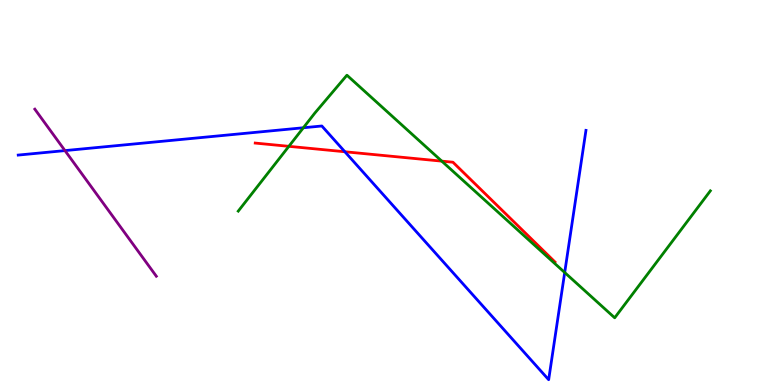[{'lines': ['blue', 'red'], 'intersections': [{'x': 4.45, 'y': 6.06}]}, {'lines': ['green', 'red'], 'intersections': [{'x': 3.73, 'y': 6.2}, {'x': 5.7, 'y': 5.81}]}, {'lines': ['purple', 'red'], 'intersections': []}, {'lines': ['blue', 'green'], 'intersections': [{'x': 3.91, 'y': 6.68}, {'x': 7.29, 'y': 2.92}]}, {'lines': ['blue', 'purple'], 'intersections': [{'x': 0.838, 'y': 6.09}]}, {'lines': ['green', 'purple'], 'intersections': []}]